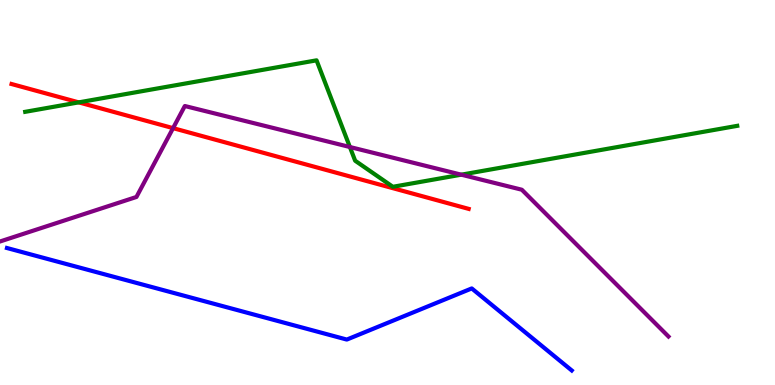[{'lines': ['blue', 'red'], 'intersections': []}, {'lines': ['green', 'red'], 'intersections': [{'x': 1.02, 'y': 7.34}]}, {'lines': ['purple', 'red'], 'intersections': [{'x': 2.23, 'y': 6.67}]}, {'lines': ['blue', 'green'], 'intersections': []}, {'lines': ['blue', 'purple'], 'intersections': []}, {'lines': ['green', 'purple'], 'intersections': [{'x': 4.51, 'y': 6.18}, {'x': 5.95, 'y': 5.46}]}]